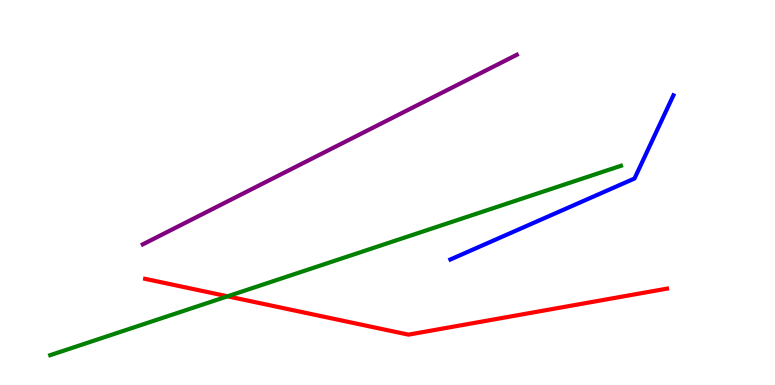[{'lines': ['blue', 'red'], 'intersections': []}, {'lines': ['green', 'red'], 'intersections': [{'x': 2.94, 'y': 2.3}]}, {'lines': ['purple', 'red'], 'intersections': []}, {'lines': ['blue', 'green'], 'intersections': []}, {'lines': ['blue', 'purple'], 'intersections': []}, {'lines': ['green', 'purple'], 'intersections': []}]